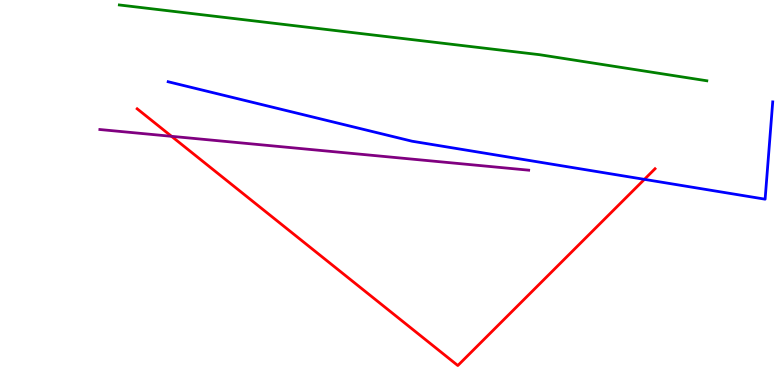[{'lines': ['blue', 'red'], 'intersections': [{'x': 8.31, 'y': 5.34}]}, {'lines': ['green', 'red'], 'intersections': []}, {'lines': ['purple', 'red'], 'intersections': [{'x': 2.21, 'y': 6.46}]}, {'lines': ['blue', 'green'], 'intersections': []}, {'lines': ['blue', 'purple'], 'intersections': []}, {'lines': ['green', 'purple'], 'intersections': []}]